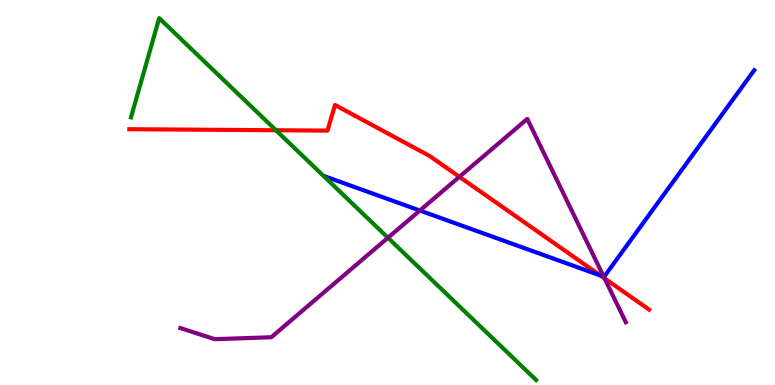[{'lines': ['blue', 'red'], 'intersections': [{'x': 7.75, 'y': 2.84}]}, {'lines': ['green', 'red'], 'intersections': [{'x': 3.56, 'y': 6.62}]}, {'lines': ['purple', 'red'], 'intersections': [{'x': 5.93, 'y': 5.41}, {'x': 7.8, 'y': 2.77}]}, {'lines': ['blue', 'green'], 'intersections': []}, {'lines': ['blue', 'purple'], 'intersections': [{'x': 5.42, 'y': 4.53}, {'x': 7.79, 'y': 2.81}]}, {'lines': ['green', 'purple'], 'intersections': [{'x': 5.01, 'y': 3.82}]}]